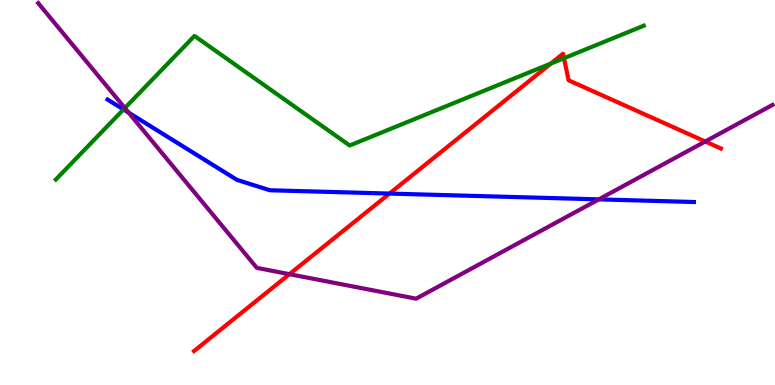[{'lines': ['blue', 'red'], 'intersections': [{'x': 5.03, 'y': 4.97}]}, {'lines': ['green', 'red'], 'intersections': [{'x': 7.11, 'y': 8.35}, {'x': 7.28, 'y': 8.49}]}, {'lines': ['purple', 'red'], 'intersections': [{'x': 3.73, 'y': 2.88}, {'x': 9.1, 'y': 6.32}]}, {'lines': ['blue', 'green'], 'intersections': [{'x': 1.59, 'y': 7.16}]}, {'lines': ['blue', 'purple'], 'intersections': [{'x': 1.66, 'y': 7.07}, {'x': 7.73, 'y': 4.82}]}, {'lines': ['green', 'purple'], 'intersections': [{'x': 1.61, 'y': 7.19}]}]